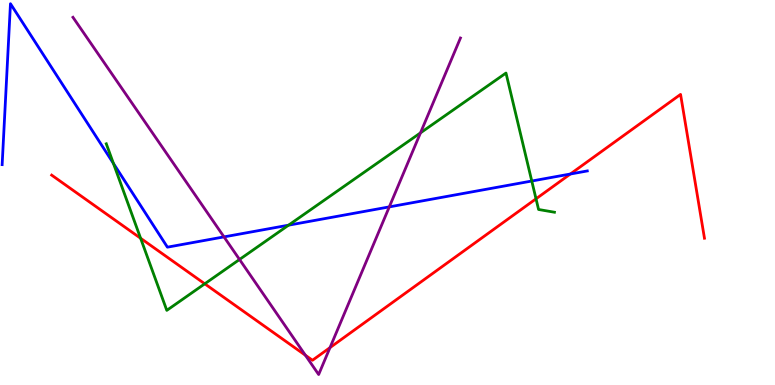[{'lines': ['blue', 'red'], 'intersections': [{'x': 7.36, 'y': 5.48}]}, {'lines': ['green', 'red'], 'intersections': [{'x': 1.81, 'y': 3.81}, {'x': 2.64, 'y': 2.63}, {'x': 6.92, 'y': 4.84}]}, {'lines': ['purple', 'red'], 'intersections': [{'x': 3.94, 'y': 0.773}, {'x': 4.26, 'y': 0.971}]}, {'lines': ['blue', 'green'], 'intersections': [{'x': 1.46, 'y': 5.76}, {'x': 3.72, 'y': 4.15}, {'x': 6.86, 'y': 5.3}]}, {'lines': ['blue', 'purple'], 'intersections': [{'x': 2.89, 'y': 3.85}, {'x': 5.02, 'y': 4.63}]}, {'lines': ['green', 'purple'], 'intersections': [{'x': 3.09, 'y': 3.26}, {'x': 5.43, 'y': 6.55}]}]